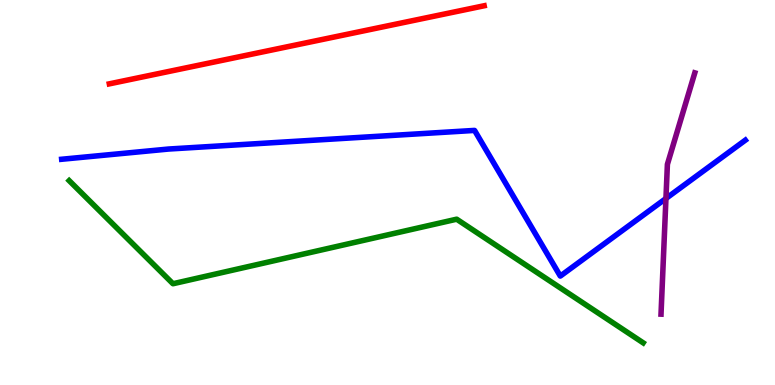[{'lines': ['blue', 'red'], 'intersections': []}, {'lines': ['green', 'red'], 'intersections': []}, {'lines': ['purple', 'red'], 'intersections': []}, {'lines': ['blue', 'green'], 'intersections': []}, {'lines': ['blue', 'purple'], 'intersections': [{'x': 8.59, 'y': 4.84}]}, {'lines': ['green', 'purple'], 'intersections': []}]